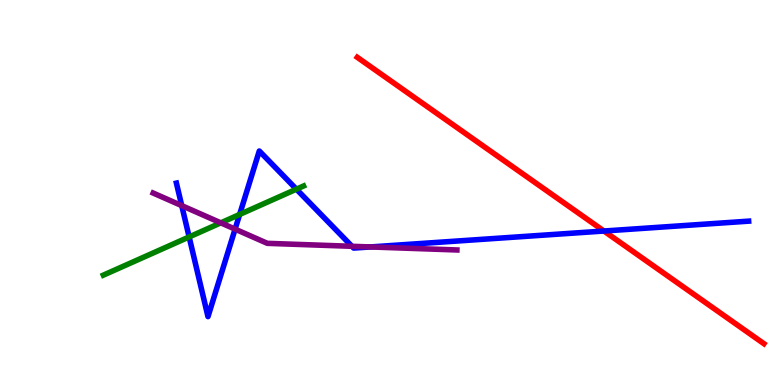[{'lines': ['blue', 'red'], 'intersections': [{'x': 7.79, 'y': 4.0}]}, {'lines': ['green', 'red'], 'intersections': []}, {'lines': ['purple', 'red'], 'intersections': []}, {'lines': ['blue', 'green'], 'intersections': [{'x': 2.44, 'y': 3.85}, {'x': 3.09, 'y': 4.43}, {'x': 3.82, 'y': 5.09}]}, {'lines': ['blue', 'purple'], 'intersections': [{'x': 2.35, 'y': 4.66}, {'x': 3.03, 'y': 4.05}, {'x': 4.54, 'y': 3.6}, {'x': 4.78, 'y': 3.59}]}, {'lines': ['green', 'purple'], 'intersections': [{'x': 2.85, 'y': 4.21}]}]